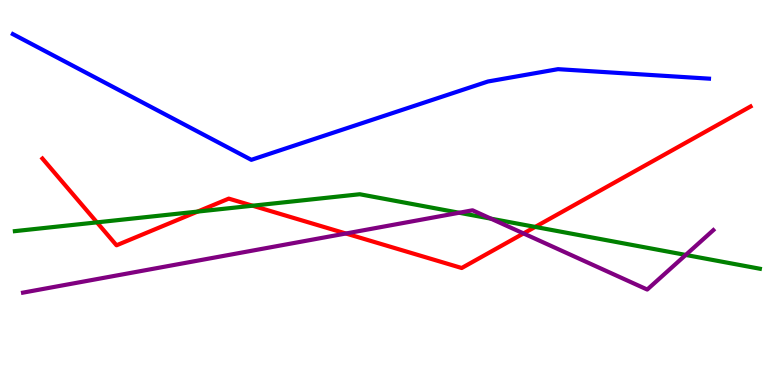[{'lines': ['blue', 'red'], 'intersections': []}, {'lines': ['green', 'red'], 'intersections': [{'x': 1.25, 'y': 4.22}, {'x': 2.55, 'y': 4.5}, {'x': 3.26, 'y': 4.66}, {'x': 6.91, 'y': 4.11}]}, {'lines': ['purple', 'red'], 'intersections': [{'x': 4.46, 'y': 3.94}, {'x': 6.76, 'y': 3.94}]}, {'lines': ['blue', 'green'], 'intersections': []}, {'lines': ['blue', 'purple'], 'intersections': []}, {'lines': ['green', 'purple'], 'intersections': [{'x': 5.92, 'y': 4.47}, {'x': 6.34, 'y': 4.32}, {'x': 8.85, 'y': 3.38}]}]